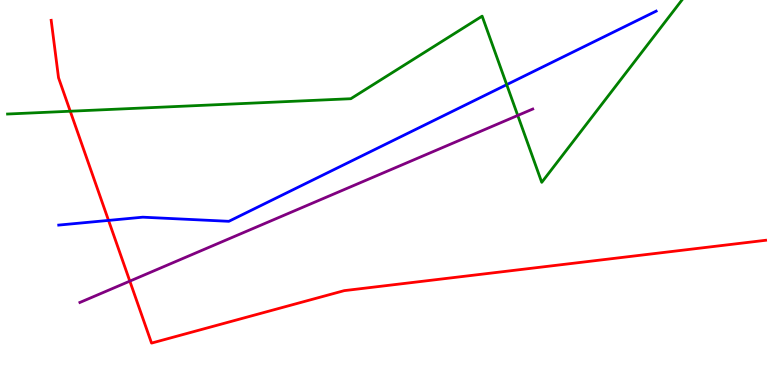[{'lines': ['blue', 'red'], 'intersections': [{'x': 1.4, 'y': 4.28}]}, {'lines': ['green', 'red'], 'intersections': [{'x': 0.907, 'y': 7.11}]}, {'lines': ['purple', 'red'], 'intersections': [{'x': 1.68, 'y': 2.7}]}, {'lines': ['blue', 'green'], 'intersections': [{'x': 6.54, 'y': 7.8}]}, {'lines': ['blue', 'purple'], 'intersections': []}, {'lines': ['green', 'purple'], 'intersections': [{'x': 6.68, 'y': 7.0}]}]